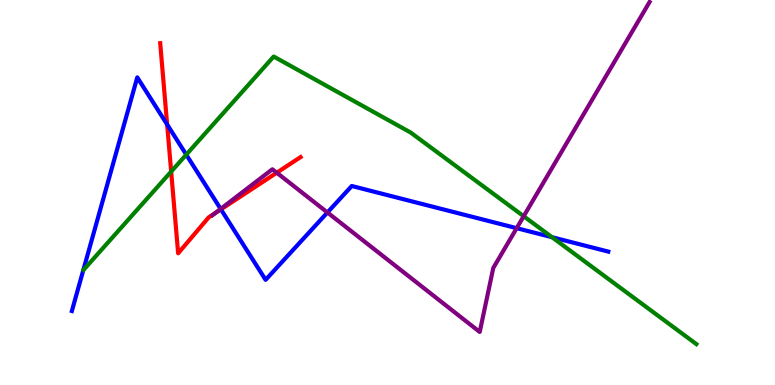[{'lines': ['blue', 'red'], 'intersections': [{'x': 2.16, 'y': 6.77}, {'x': 2.85, 'y': 4.56}]}, {'lines': ['green', 'red'], 'intersections': [{'x': 2.21, 'y': 5.54}]}, {'lines': ['purple', 'red'], 'intersections': [{'x': 2.77, 'y': 4.46}, {'x': 3.57, 'y': 5.51}]}, {'lines': ['blue', 'green'], 'intersections': [{'x': 2.4, 'y': 5.98}, {'x': 7.12, 'y': 3.84}]}, {'lines': ['blue', 'purple'], 'intersections': [{'x': 2.85, 'y': 4.57}, {'x': 4.23, 'y': 4.48}, {'x': 6.67, 'y': 4.07}]}, {'lines': ['green', 'purple'], 'intersections': [{'x': 6.76, 'y': 4.38}]}]